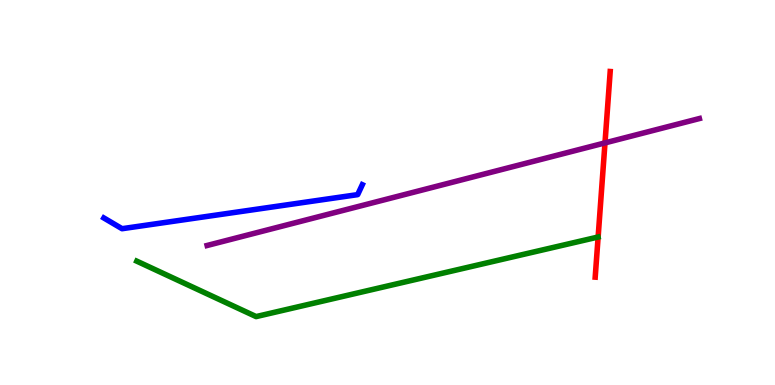[{'lines': ['blue', 'red'], 'intersections': []}, {'lines': ['green', 'red'], 'intersections': []}, {'lines': ['purple', 'red'], 'intersections': [{'x': 7.81, 'y': 6.29}]}, {'lines': ['blue', 'green'], 'intersections': []}, {'lines': ['blue', 'purple'], 'intersections': []}, {'lines': ['green', 'purple'], 'intersections': []}]